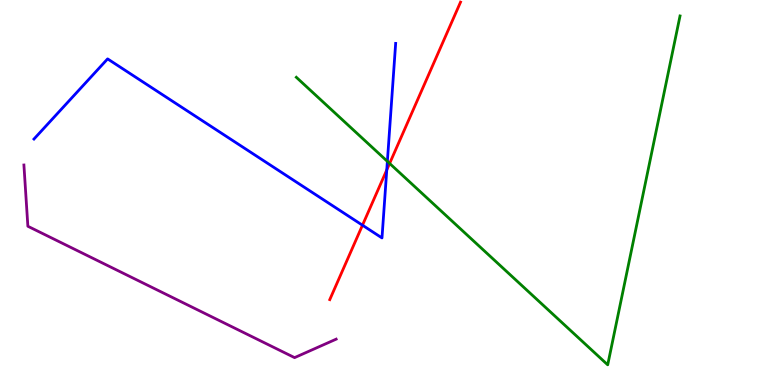[{'lines': ['blue', 'red'], 'intersections': [{'x': 4.68, 'y': 4.15}, {'x': 4.99, 'y': 5.59}]}, {'lines': ['green', 'red'], 'intersections': [{'x': 5.03, 'y': 5.75}]}, {'lines': ['purple', 'red'], 'intersections': []}, {'lines': ['blue', 'green'], 'intersections': [{'x': 5.0, 'y': 5.81}]}, {'lines': ['blue', 'purple'], 'intersections': []}, {'lines': ['green', 'purple'], 'intersections': []}]